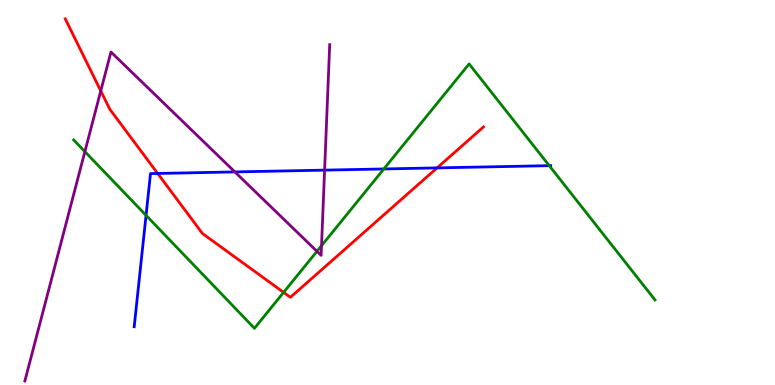[{'lines': ['blue', 'red'], 'intersections': [{'x': 2.03, 'y': 5.49}, {'x': 5.64, 'y': 5.64}]}, {'lines': ['green', 'red'], 'intersections': [{'x': 3.66, 'y': 2.41}]}, {'lines': ['purple', 'red'], 'intersections': [{'x': 1.3, 'y': 7.64}]}, {'lines': ['blue', 'green'], 'intersections': [{'x': 1.88, 'y': 4.41}, {'x': 4.95, 'y': 5.61}, {'x': 7.09, 'y': 5.7}]}, {'lines': ['blue', 'purple'], 'intersections': [{'x': 3.03, 'y': 5.53}, {'x': 4.19, 'y': 5.58}]}, {'lines': ['green', 'purple'], 'intersections': [{'x': 1.1, 'y': 6.06}, {'x': 4.09, 'y': 3.47}, {'x': 4.15, 'y': 3.62}]}]